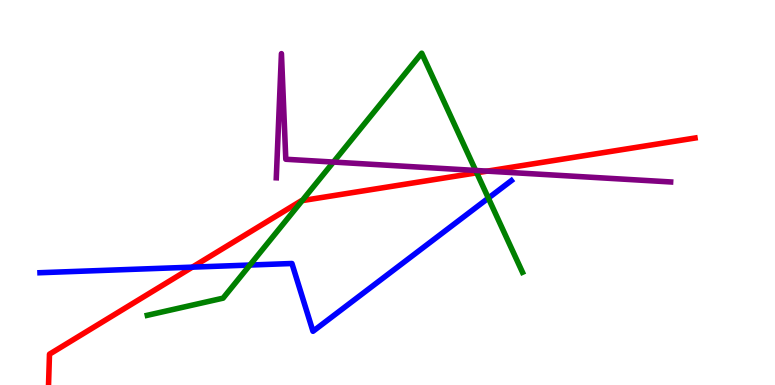[{'lines': ['blue', 'red'], 'intersections': [{'x': 2.48, 'y': 3.06}]}, {'lines': ['green', 'red'], 'intersections': [{'x': 3.9, 'y': 4.79}, {'x': 6.15, 'y': 5.51}]}, {'lines': ['purple', 'red'], 'intersections': [{'x': 6.29, 'y': 5.55}]}, {'lines': ['blue', 'green'], 'intersections': [{'x': 3.22, 'y': 3.12}, {'x': 6.3, 'y': 4.85}]}, {'lines': ['blue', 'purple'], 'intersections': []}, {'lines': ['green', 'purple'], 'intersections': [{'x': 4.3, 'y': 5.79}, {'x': 6.14, 'y': 5.57}]}]